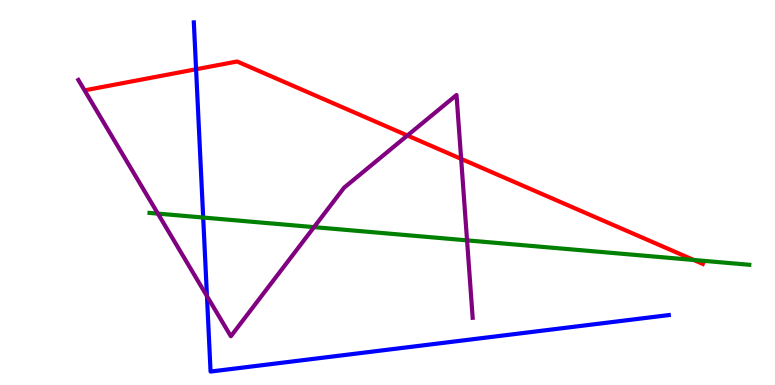[{'lines': ['blue', 'red'], 'intersections': [{'x': 2.53, 'y': 8.2}]}, {'lines': ['green', 'red'], 'intersections': [{'x': 8.95, 'y': 3.25}]}, {'lines': ['purple', 'red'], 'intersections': [{'x': 5.26, 'y': 6.48}, {'x': 5.95, 'y': 5.87}]}, {'lines': ['blue', 'green'], 'intersections': [{'x': 2.62, 'y': 4.35}]}, {'lines': ['blue', 'purple'], 'intersections': [{'x': 2.67, 'y': 2.31}]}, {'lines': ['green', 'purple'], 'intersections': [{'x': 2.04, 'y': 4.45}, {'x': 4.05, 'y': 4.1}, {'x': 6.03, 'y': 3.76}]}]